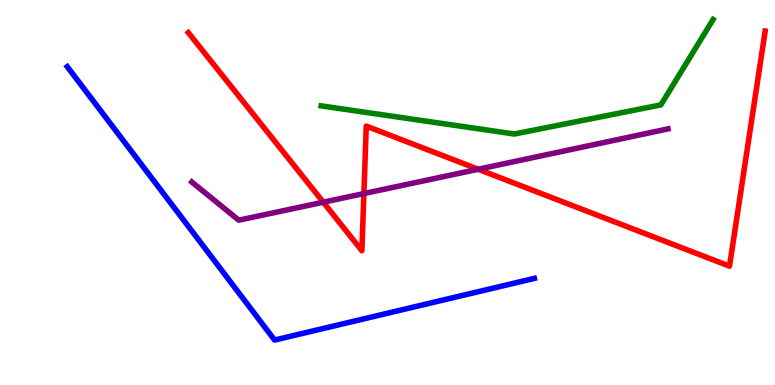[{'lines': ['blue', 'red'], 'intersections': []}, {'lines': ['green', 'red'], 'intersections': []}, {'lines': ['purple', 'red'], 'intersections': [{'x': 4.17, 'y': 4.75}, {'x': 4.7, 'y': 4.97}, {'x': 6.17, 'y': 5.6}]}, {'lines': ['blue', 'green'], 'intersections': []}, {'lines': ['blue', 'purple'], 'intersections': []}, {'lines': ['green', 'purple'], 'intersections': []}]